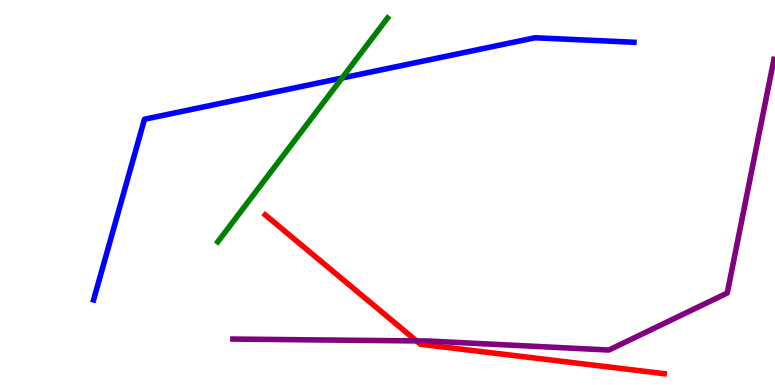[{'lines': ['blue', 'red'], 'intersections': []}, {'lines': ['green', 'red'], 'intersections': []}, {'lines': ['purple', 'red'], 'intersections': [{'x': 5.37, 'y': 1.15}]}, {'lines': ['blue', 'green'], 'intersections': [{'x': 4.41, 'y': 7.97}]}, {'lines': ['blue', 'purple'], 'intersections': []}, {'lines': ['green', 'purple'], 'intersections': []}]